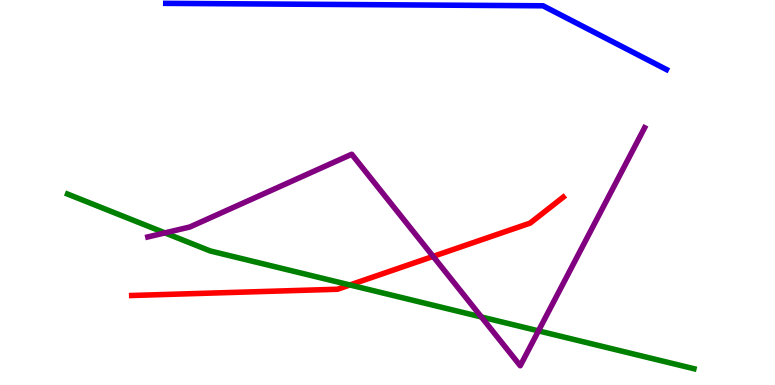[{'lines': ['blue', 'red'], 'intersections': []}, {'lines': ['green', 'red'], 'intersections': [{'x': 4.52, 'y': 2.6}]}, {'lines': ['purple', 'red'], 'intersections': [{'x': 5.59, 'y': 3.34}]}, {'lines': ['blue', 'green'], 'intersections': []}, {'lines': ['blue', 'purple'], 'intersections': []}, {'lines': ['green', 'purple'], 'intersections': [{'x': 2.13, 'y': 3.95}, {'x': 6.21, 'y': 1.77}, {'x': 6.95, 'y': 1.41}]}]